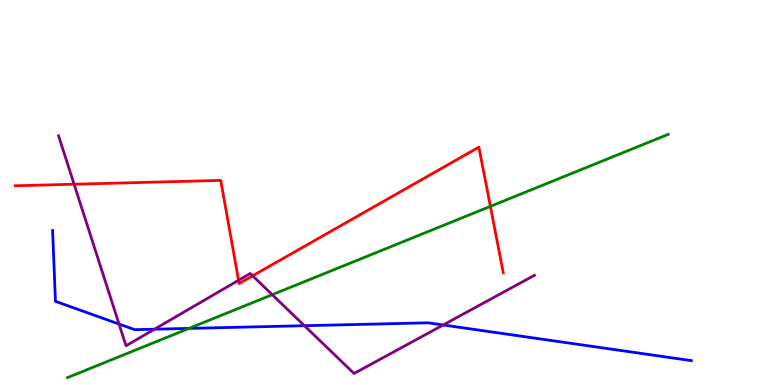[{'lines': ['blue', 'red'], 'intersections': []}, {'lines': ['green', 'red'], 'intersections': [{'x': 6.33, 'y': 4.64}]}, {'lines': ['purple', 'red'], 'intersections': [{'x': 0.956, 'y': 5.21}, {'x': 3.08, 'y': 2.72}, {'x': 3.26, 'y': 2.84}]}, {'lines': ['blue', 'green'], 'intersections': [{'x': 2.44, 'y': 1.47}]}, {'lines': ['blue', 'purple'], 'intersections': [{'x': 1.54, 'y': 1.58}, {'x': 1.99, 'y': 1.45}, {'x': 3.93, 'y': 1.54}, {'x': 5.72, 'y': 1.56}]}, {'lines': ['green', 'purple'], 'intersections': [{'x': 3.51, 'y': 2.35}]}]